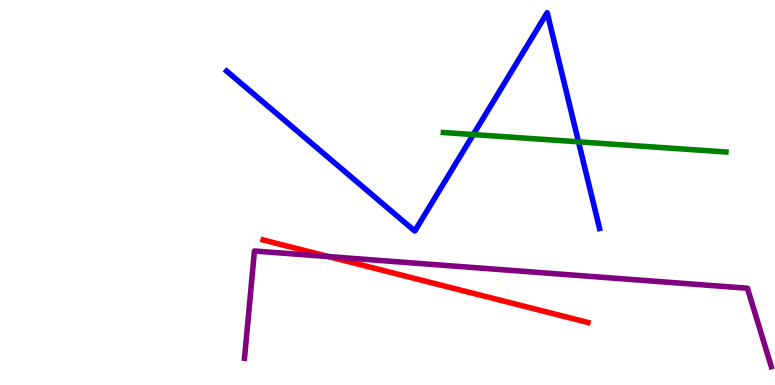[{'lines': ['blue', 'red'], 'intersections': []}, {'lines': ['green', 'red'], 'intersections': []}, {'lines': ['purple', 'red'], 'intersections': [{'x': 4.24, 'y': 3.34}]}, {'lines': ['blue', 'green'], 'intersections': [{'x': 6.11, 'y': 6.51}, {'x': 7.46, 'y': 6.32}]}, {'lines': ['blue', 'purple'], 'intersections': []}, {'lines': ['green', 'purple'], 'intersections': []}]